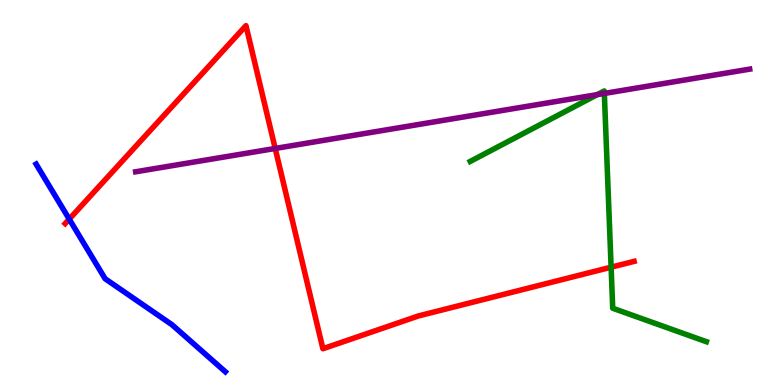[{'lines': ['blue', 'red'], 'intersections': [{'x': 0.893, 'y': 4.31}]}, {'lines': ['green', 'red'], 'intersections': [{'x': 7.89, 'y': 3.06}]}, {'lines': ['purple', 'red'], 'intersections': [{'x': 3.55, 'y': 6.14}]}, {'lines': ['blue', 'green'], 'intersections': []}, {'lines': ['blue', 'purple'], 'intersections': []}, {'lines': ['green', 'purple'], 'intersections': [{'x': 7.71, 'y': 7.54}, {'x': 7.8, 'y': 7.57}]}]